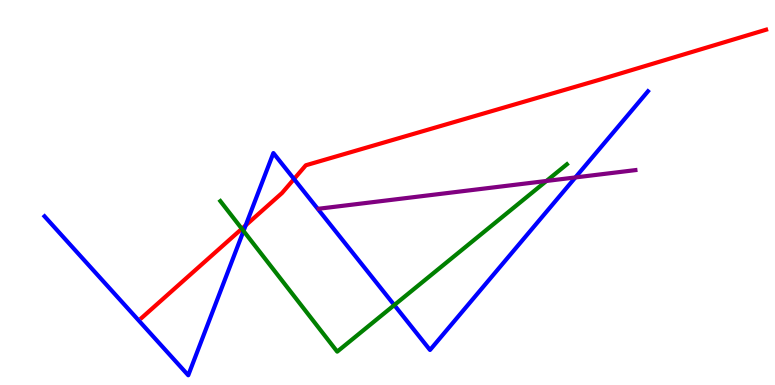[{'lines': ['blue', 'red'], 'intersections': [{'x': 3.17, 'y': 4.15}, {'x': 3.79, 'y': 5.35}]}, {'lines': ['green', 'red'], 'intersections': [{'x': 3.12, 'y': 4.06}]}, {'lines': ['purple', 'red'], 'intersections': []}, {'lines': ['blue', 'green'], 'intersections': [{'x': 3.14, 'y': 4.0}, {'x': 5.09, 'y': 2.08}]}, {'lines': ['blue', 'purple'], 'intersections': [{'x': 7.42, 'y': 5.39}]}, {'lines': ['green', 'purple'], 'intersections': [{'x': 7.05, 'y': 5.3}]}]